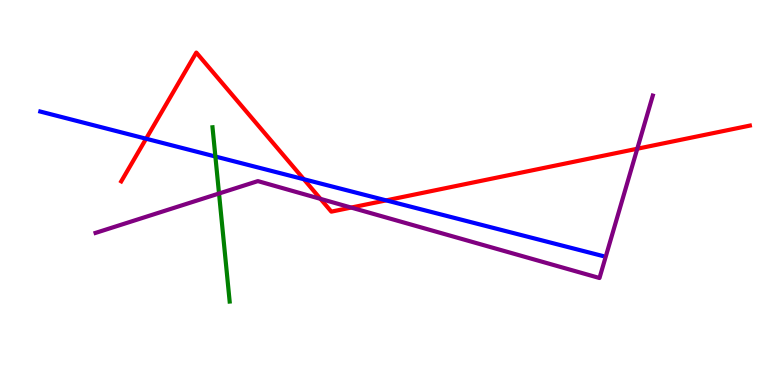[{'lines': ['blue', 'red'], 'intersections': [{'x': 1.89, 'y': 6.4}, {'x': 3.92, 'y': 5.34}, {'x': 4.98, 'y': 4.8}]}, {'lines': ['green', 'red'], 'intersections': []}, {'lines': ['purple', 'red'], 'intersections': [{'x': 4.14, 'y': 4.83}, {'x': 4.53, 'y': 4.61}, {'x': 8.22, 'y': 6.14}]}, {'lines': ['blue', 'green'], 'intersections': [{'x': 2.78, 'y': 5.93}]}, {'lines': ['blue', 'purple'], 'intersections': []}, {'lines': ['green', 'purple'], 'intersections': [{'x': 2.83, 'y': 4.97}]}]